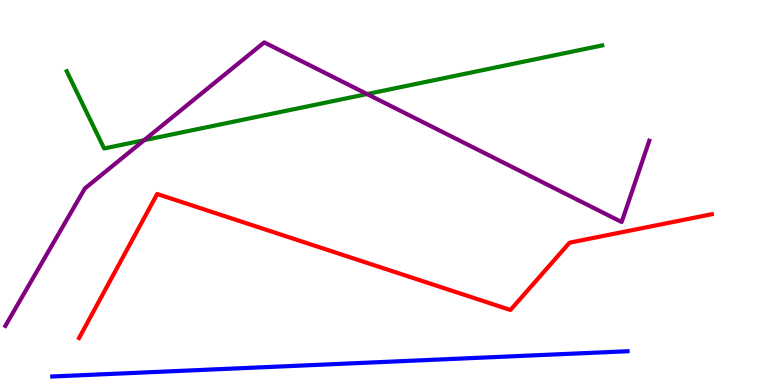[{'lines': ['blue', 'red'], 'intersections': []}, {'lines': ['green', 'red'], 'intersections': []}, {'lines': ['purple', 'red'], 'intersections': []}, {'lines': ['blue', 'green'], 'intersections': []}, {'lines': ['blue', 'purple'], 'intersections': []}, {'lines': ['green', 'purple'], 'intersections': [{'x': 1.86, 'y': 6.36}, {'x': 4.74, 'y': 7.56}]}]